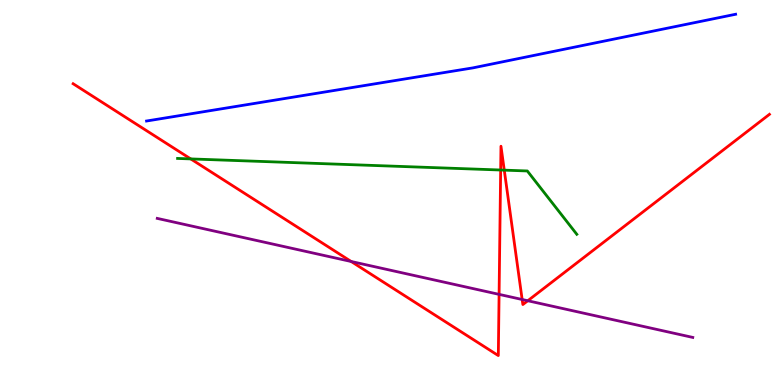[{'lines': ['blue', 'red'], 'intersections': []}, {'lines': ['green', 'red'], 'intersections': [{'x': 2.46, 'y': 5.87}, {'x': 6.46, 'y': 5.58}, {'x': 6.51, 'y': 5.58}]}, {'lines': ['purple', 'red'], 'intersections': [{'x': 4.53, 'y': 3.21}, {'x': 6.44, 'y': 2.35}, {'x': 6.74, 'y': 2.22}, {'x': 6.81, 'y': 2.19}]}, {'lines': ['blue', 'green'], 'intersections': []}, {'lines': ['blue', 'purple'], 'intersections': []}, {'lines': ['green', 'purple'], 'intersections': []}]